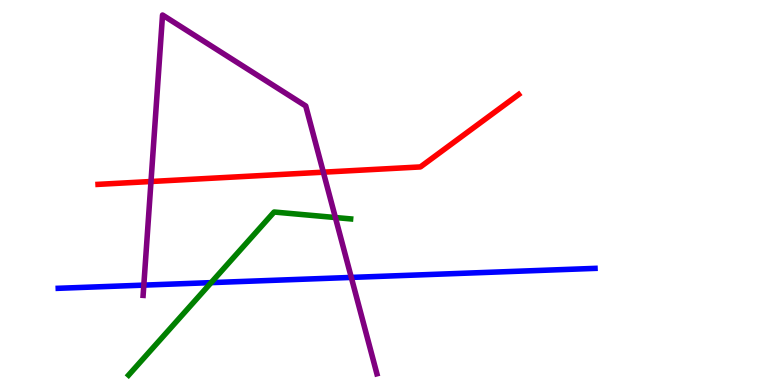[{'lines': ['blue', 'red'], 'intersections': []}, {'lines': ['green', 'red'], 'intersections': []}, {'lines': ['purple', 'red'], 'intersections': [{'x': 1.95, 'y': 5.29}, {'x': 4.17, 'y': 5.53}]}, {'lines': ['blue', 'green'], 'intersections': [{'x': 2.72, 'y': 2.66}]}, {'lines': ['blue', 'purple'], 'intersections': [{'x': 1.86, 'y': 2.59}, {'x': 4.53, 'y': 2.79}]}, {'lines': ['green', 'purple'], 'intersections': [{'x': 4.33, 'y': 4.35}]}]